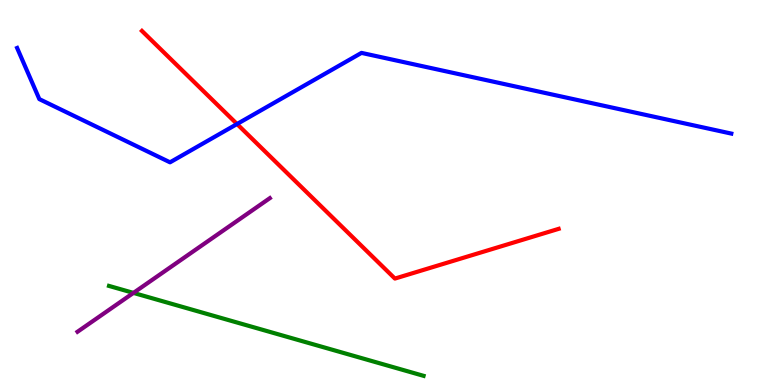[{'lines': ['blue', 'red'], 'intersections': [{'x': 3.06, 'y': 6.78}]}, {'lines': ['green', 'red'], 'intersections': []}, {'lines': ['purple', 'red'], 'intersections': []}, {'lines': ['blue', 'green'], 'intersections': []}, {'lines': ['blue', 'purple'], 'intersections': []}, {'lines': ['green', 'purple'], 'intersections': [{'x': 1.72, 'y': 2.39}]}]